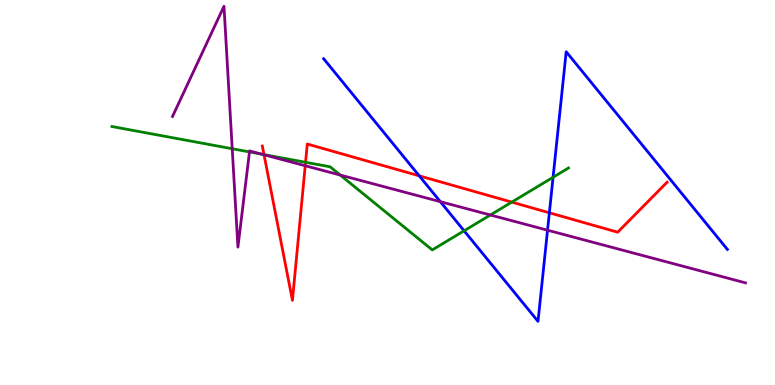[{'lines': ['blue', 'red'], 'intersections': [{'x': 5.41, 'y': 5.43}, {'x': 7.09, 'y': 4.47}]}, {'lines': ['green', 'red'], 'intersections': [{'x': 3.41, 'y': 5.98}, {'x': 3.94, 'y': 5.79}, {'x': 6.6, 'y': 4.75}]}, {'lines': ['purple', 'red'], 'intersections': [{'x': 3.41, 'y': 5.98}, {'x': 3.94, 'y': 5.7}]}, {'lines': ['blue', 'green'], 'intersections': [{'x': 5.99, 'y': 4.01}, {'x': 7.14, 'y': 5.4}]}, {'lines': ['blue', 'purple'], 'intersections': [{'x': 5.68, 'y': 4.76}, {'x': 7.07, 'y': 4.02}]}, {'lines': ['green', 'purple'], 'intersections': [{'x': 3.0, 'y': 6.14}, {'x': 3.22, 'y': 6.05}, {'x': 3.38, 'y': 5.99}, {'x': 4.39, 'y': 5.45}, {'x': 6.33, 'y': 4.42}]}]